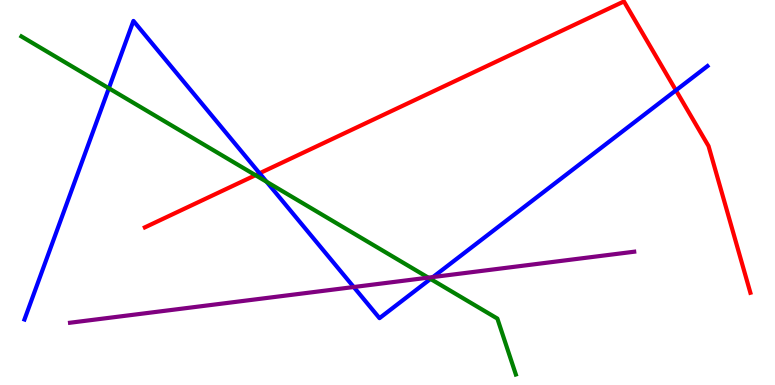[{'lines': ['blue', 'red'], 'intersections': [{'x': 3.35, 'y': 5.5}, {'x': 8.72, 'y': 7.65}]}, {'lines': ['green', 'red'], 'intersections': [{'x': 3.3, 'y': 5.45}]}, {'lines': ['purple', 'red'], 'intersections': []}, {'lines': ['blue', 'green'], 'intersections': [{'x': 1.4, 'y': 7.71}, {'x': 3.44, 'y': 5.28}, {'x': 5.56, 'y': 2.75}]}, {'lines': ['blue', 'purple'], 'intersections': [{'x': 4.56, 'y': 2.54}, {'x': 5.59, 'y': 2.8}]}, {'lines': ['green', 'purple'], 'intersections': [{'x': 5.53, 'y': 2.79}]}]